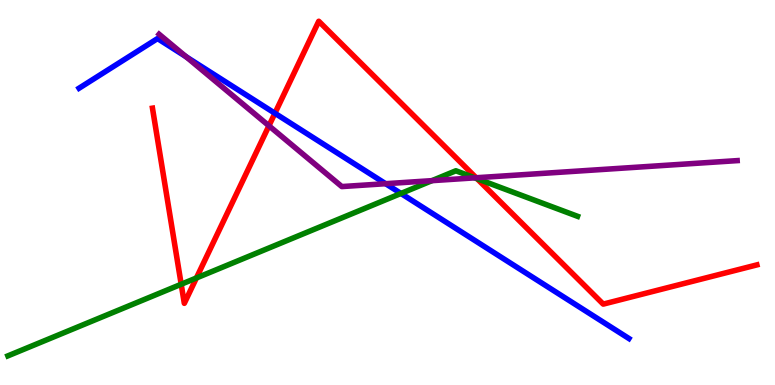[{'lines': ['blue', 'red'], 'intersections': [{'x': 3.55, 'y': 7.06}]}, {'lines': ['green', 'red'], 'intersections': [{'x': 2.34, 'y': 2.62}, {'x': 2.53, 'y': 2.78}, {'x': 6.16, 'y': 5.36}]}, {'lines': ['purple', 'red'], 'intersections': [{'x': 3.47, 'y': 6.73}, {'x': 6.14, 'y': 5.38}]}, {'lines': ['blue', 'green'], 'intersections': [{'x': 5.17, 'y': 4.98}]}, {'lines': ['blue', 'purple'], 'intersections': [{'x': 2.4, 'y': 8.53}, {'x': 4.98, 'y': 5.23}]}, {'lines': ['green', 'purple'], 'intersections': [{'x': 5.57, 'y': 5.31}, {'x': 6.13, 'y': 5.38}]}]